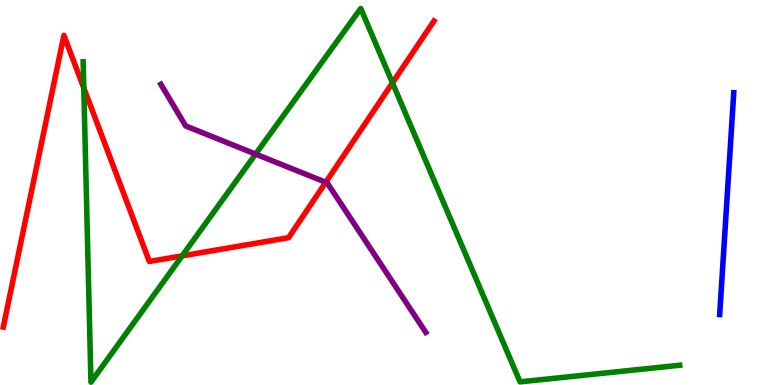[{'lines': ['blue', 'red'], 'intersections': []}, {'lines': ['green', 'red'], 'intersections': [{'x': 1.08, 'y': 7.72}, {'x': 2.35, 'y': 3.35}, {'x': 5.06, 'y': 7.85}]}, {'lines': ['purple', 'red'], 'intersections': [{'x': 4.2, 'y': 5.27}]}, {'lines': ['blue', 'green'], 'intersections': []}, {'lines': ['blue', 'purple'], 'intersections': []}, {'lines': ['green', 'purple'], 'intersections': [{'x': 3.3, 'y': 6.0}]}]